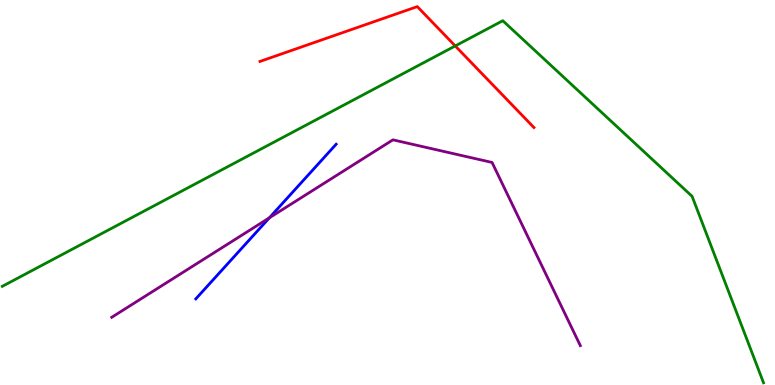[{'lines': ['blue', 'red'], 'intersections': []}, {'lines': ['green', 'red'], 'intersections': [{'x': 5.87, 'y': 8.81}]}, {'lines': ['purple', 'red'], 'intersections': []}, {'lines': ['blue', 'green'], 'intersections': []}, {'lines': ['blue', 'purple'], 'intersections': [{'x': 3.48, 'y': 4.34}]}, {'lines': ['green', 'purple'], 'intersections': []}]